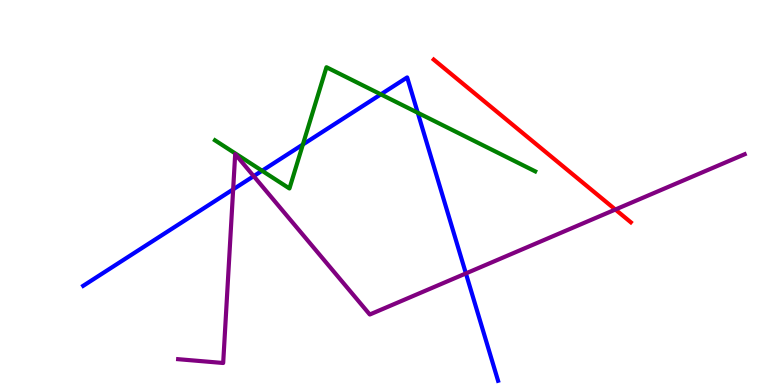[{'lines': ['blue', 'red'], 'intersections': []}, {'lines': ['green', 'red'], 'intersections': []}, {'lines': ['purple', 'red'], 'intersections': [{'x': 7.94, 'y': 4.56}]}, {'lines': ['blue', 'green'], 'intersections': [{'x': 3.38, 'y': 5.56}, {'x': 3.91, 'y': 6.25}, {'x': 4.91, 'y': 7.55}, {'x': 5.39, 'y': 7.07}]}, {'lines': ['blue', 'purple'], 'intersections': [{'x': 3.01, 'y': 5.08}, {'x': 3.27, 'y': 5.42}, {'x': 6.01, 'y': 2.9}]}, {'lines': ['green', 'purple'], 'intersections': []}]